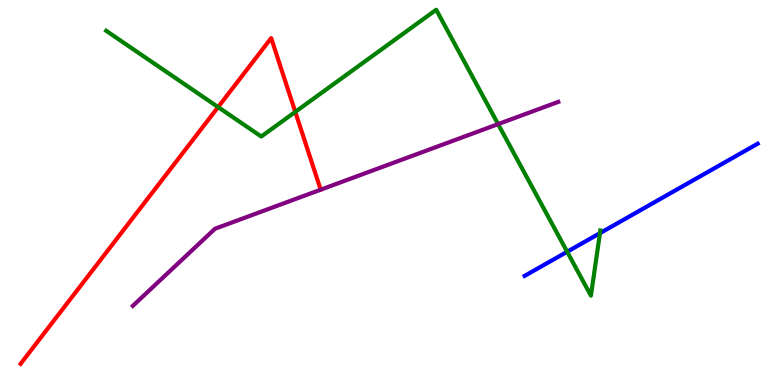[{'lines': ['blue', 'red'], 'intersections': []}, {'lines': ['green', 'red'], 'intersections': [{'x': 2.81, 'y': 7.22}, {'x': 3.81, 'y': 7.09}]}, {'lines': ['purple', 'red'], 'intersections': []}, {'lines': ['blue', 'green'], 'intersections': [{'x': 7.32, 'y': 3.46}, {'x': 7.74, 'y': 3.94}]}, {'lines': ['blue', 'purple'], 'intersections': []}, {'lines': ['green', 'purple'], 'intersections': [{'x': 6.43, 'y': 6.78}]}]